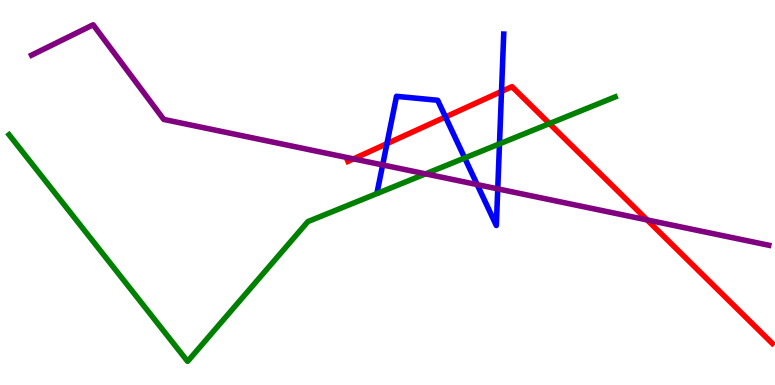[{'lines': ['blue', 'red'], 'intersections': [{'x': 4.99, 'y': 6.27}, {'x': 5.75, 'y': 6.96}, {'x': 6.47, 'y': 7.62}]}, {'lines': ['green', 'red'], 'intersections': [{'x': 7.09, 'y': 6.79}]}, {'lines': ['purple', 'red'], 'intersections': [{'x': 4.56, 'y': 5.87}, {'x': 8.35, 'y': 4.29}]}, {'lines': ['blue', 'green'], 'intersections': [{'x': 6.0, 'y': 5.9}, {'x': 6.44, 'y': 6.26}]}, {'lines': ['blue', 'purple'], 'intersections': [{'x': 4.94, 'y': 5.72}, {'x': 6.16, 'y': 5.21}, {'x': 6.42, 'y': 5.09}]}, {'lines': ['green', 'purple'], 'intersections': [{'x': 5.49, 'y': 5.48}]}]